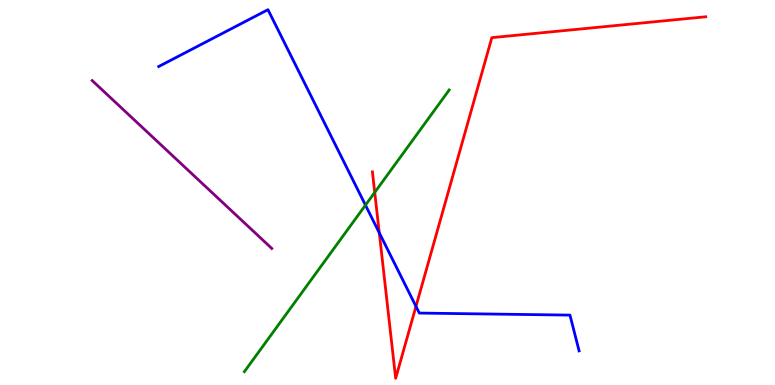[{'lines': ['blue', 'red'], 'intersections': [{'x': 4.89, 'y': 3.95}, {'x': 5.37, 'y': 2.04}]}, {'lines': ['green', 'red'], 'intersections': [{'x': 4.84, 'y': 5.0}]}, {'lines': ['purple', 'red'], 'intersections': []}, {'lines': ['blue', 'green'], 'intersections': [{'x': 4.72, 'y': 4.67}]}, {'lines': ['blue', 'purple'], 'intersections': []}, {'lines': ['green', 'purple'], 'intersections': []}]